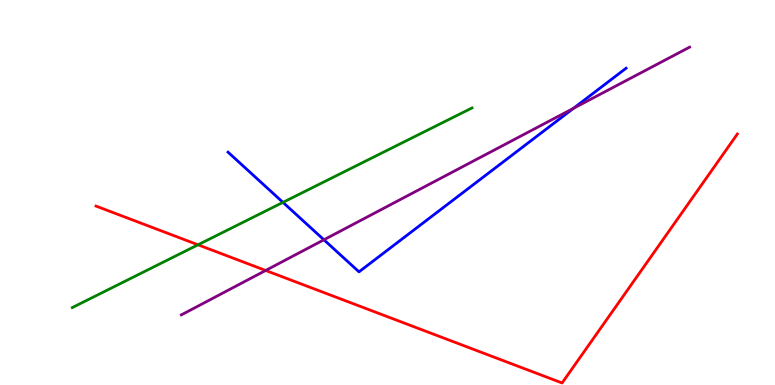[{'lines': ['blue', 'red'], 'intersections': []}, {'lines': ['green', 'red'], 'intersections': [{'x': 2.56, 'y': 3.64}]}, {'lines': ['purple', 'red'], 'intersections': [{'x': 3.43, 'y': 2.97}]}, {'lines': ['blue', 'green'], 'intersections': [{'x': 3.65, 'y': 4.74}]}, {'lines': ['blue', 'purple'], 'intersections': [{'x': 4.18, 'y': 3.77}, {'x': 7.4, 'y': 7.19}]}, {'lines': ['green', 'purple'], 'intersections': []}]